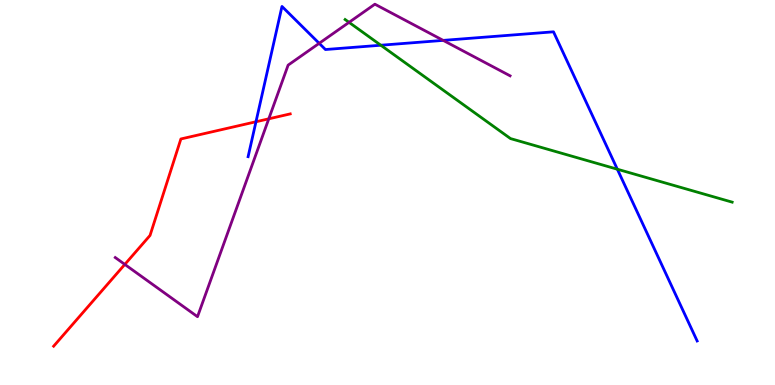[{'lines': ['blue', 'red'], 'intersections': [{'x': 3.3, 'y': 6.84}]}, {'lines': ['green', 'red'], 'intersections': []}, {'lines': ['purple', 'red'], 'intersections': [{'x': 1.61, 'y': 3.13}, {'x': 3.47, 'y': 6.91}]}, {'lines': ['blue', 'green'], 'intersections': [{'x': 4.91, 'y': 8.83}, {'x': 7.97, 'y': 5.6}]}, {'lines': ['blue', 'purple'], 'intersections': [{'x': 4.12, 'y': 8.87}, {'x': 5.72, 'y': 8.95}]}, {'lines': ['green', 'purple'], 'intersections': [{'x': 4.5, 'y': 9.42}]}]